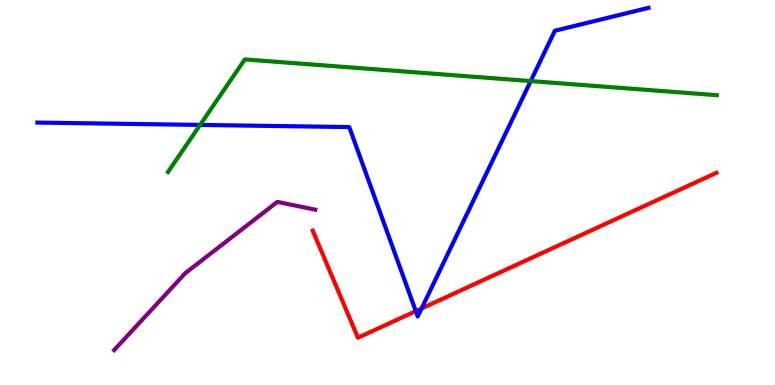[{'lines': ['blue', 'red'], 'intersections': [{'x': 5.37, 'y': 1.92}, {'x': 5.44, 'y': 1.99}]}, {'lines': ['green', 'red'], 'intersections': []}, {'lines': ['purple', 'red'], 'intersections': []}, {'lines': ['blue', 'green'], 'intersections': [{'x': 2.58, 'y': 6.76}, {'x': 6.85, 'y': 7.89}]}, {'lines': ['blue', 'purple'], 'intersections': []}, {'lines': ['green', 'purple'], 'intersections': []}]